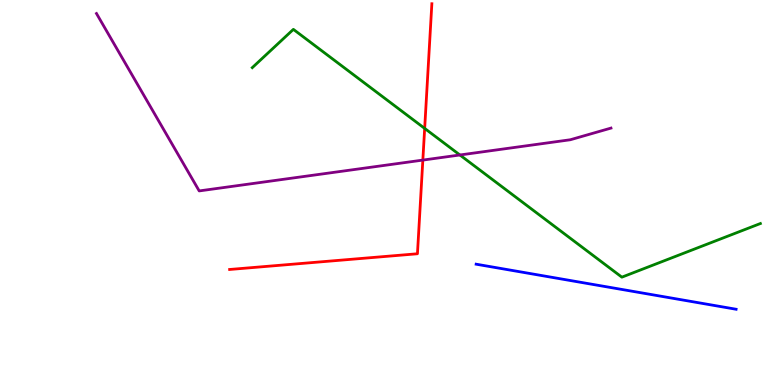[{'lines': ['blue', 'red'], 'intersections': []}, {'lines': ['green', 'red'], 'intersections': [{'x': 5.48, 'y': 6.66}]}, {'lines': ['purple', 'red'], 'intersections': [{'x': 5.46, 'y': 5.84}]}, {'lines': ['blue', 'green'], 'intersections': []}, {'lines': ['blue', 'purple'], 'intersections': []}, {'lines': ['green', 'purple'], 'intersections': [{'x': 5.93, 'y': 5.97}]}]